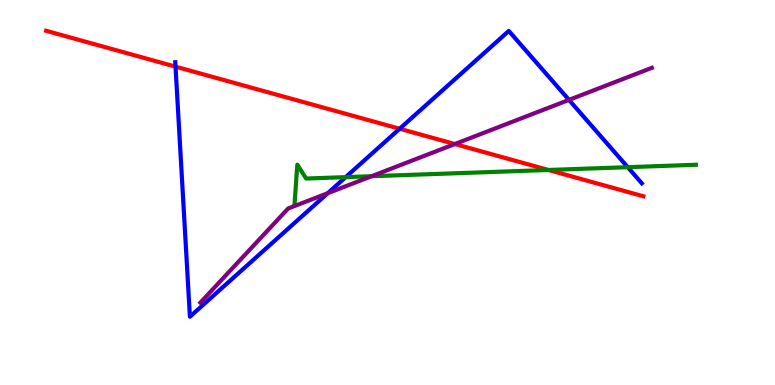[{'lines': ['blue', 'red'], 'intersections': [{'x': 2.26, 'y': 8.27}, {'x': 5.16, 'y': 6.66}]}, {'lines': ['green', 'red'], 'intersections': [{'x': 7.08, 'y': 5.58}]}, {'lines': ['purple', 'red'], 'intersections': [{'x': 5.87, 'y': 6.26}]}, {'lines': ['blue', 'green'], 'intersections': [{'x': 4.46, 'y': 5.4}, {'x': 8.1, 'y': 5.66}]}, {'lines': ['blue', 'purple'], 'intersections': [{'x': 4.23, 'y': 4.98}, {'x': 7.34, 'y': 7.41}]}, {'lines': ['green', 'purple'], 'intersections': [{'x': 4.8, 'y': 5.42}]}]